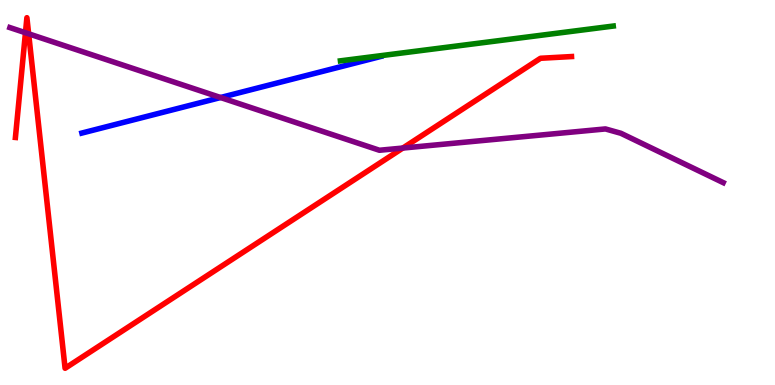[{'lines': ['blue', 'red'], 'intersections': []}, {'lines': ['green', 'red'], 'intersections': []}, {'lines': ['purple', 'red'], 'intersections': [{'x': 0.328, 'y': 9.15}, {'x': 0.37, 'y': 9.12}, {'x': 5.2, 'y': 6.15}]}, {'lines': ['blue', 'green'], 'intersections': []}, {'lines': ['blue', 'purple'], 'intersections': [{'x': 2.85, 'y': 7.47}]}, {'lines': ['green', 'purple'], 'intersections': []}]